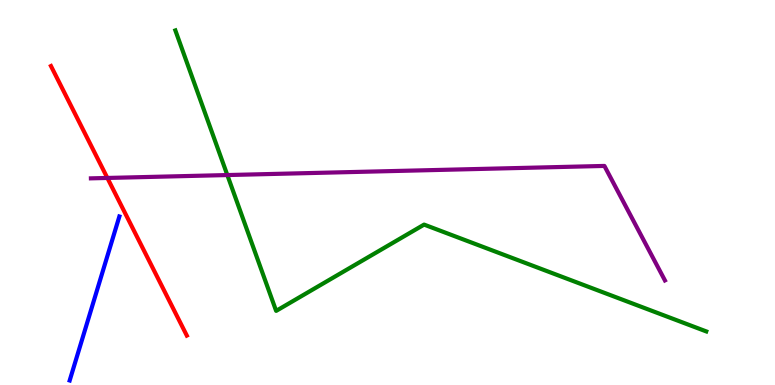[{'lines': ['blue', 'red'], 'intersections': []}, {'lines': ['green', 'red'], 'intersections': []}, {'lines': ['purple', 'red'], 'intersections': [{'x': 1.39, 'y': 5.38}]}, {'lines': ['blue', 'green'], 'intersections': []}, {'lines': ['blue', 'purple'], 'intersections': []}, {'lines': ['green', 'purple'], 'intersections': [{'x': 2.93, 'y': 5.45}]}]